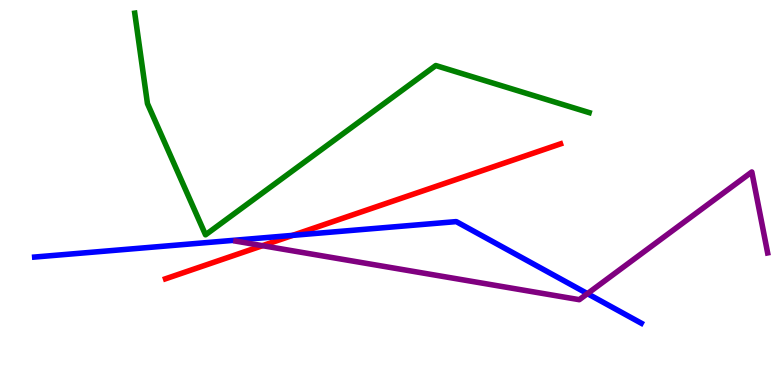[{'lines': ['blue', 'red'], 'intersections': [{'x': 3.78, 'y': 3.89}]}, {'lines': ['green', 'red'], 'intersections': []}, {'lines': ['purple', 'red'], 'intersections': [{'x': 3.39, 'y': 3.62}]}, {'lines': ['blue', 'green'], 'intersections': []}, {'lines': ['blue', 'purple'], 'intersections': [{'x': 7.58, 'y': 2.37}]}, {'lines': ['green', 'purple'], 'intersections': []}]